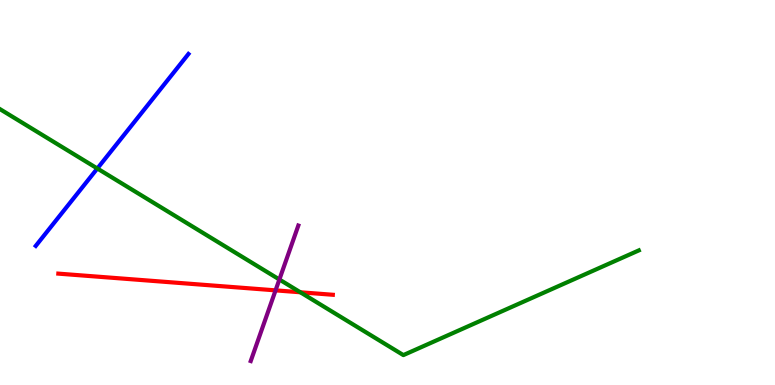[{'lines': ['blue', 'red'], 'intersections': []}, {'lines': ['green', 'red'], 'intersections': [{'x': 3.88, 'y': 2.41}]}, {'lines': ['purple', 'red'], 'intersections': [{'x': 3.56, 'y': 2.46}]}, {'lines': ['blue', 'green'], 'intersections': [{'x': 1.26, 'y': 5.62}]}, {'lines': ['blue', 'purple'], 'intersections': []}, {'lines': ['green', 'purple'], 'intersections': [{'x': 3.6, 'y': 2.74}]}]